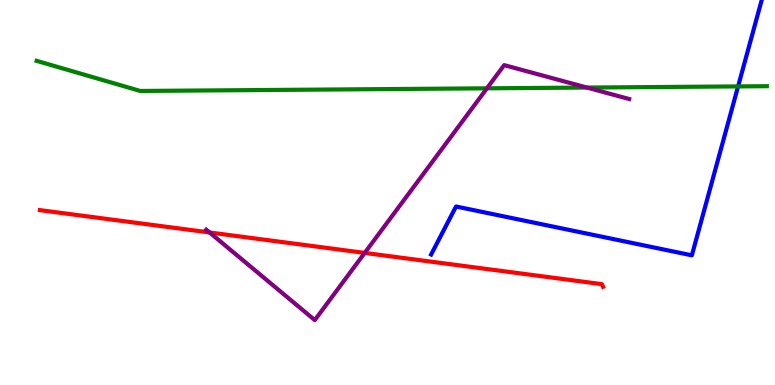[{'lines': ['blue', 'red'], 'intersections': []}, {'lines': ['green', 'red'], 'intersections': []}, {'lines': ['purple', 'red'], 'intersections': [{'x': 2.7, 'y': 3.96}, {'x': 4.71, 'y': 3.43}]}, {'lines': ['blue', 'green'], 'intersections': [{'x': 9.52, 'y': 7.76}]}, {'lines': ['blue', 'purple'], 'intersections': []}, {'lines': ['green', 'purple'], 'intersections': [{'x': 6.28, 'y': 7.71}, {'x': 7.57, 'y': 7.73}]}]